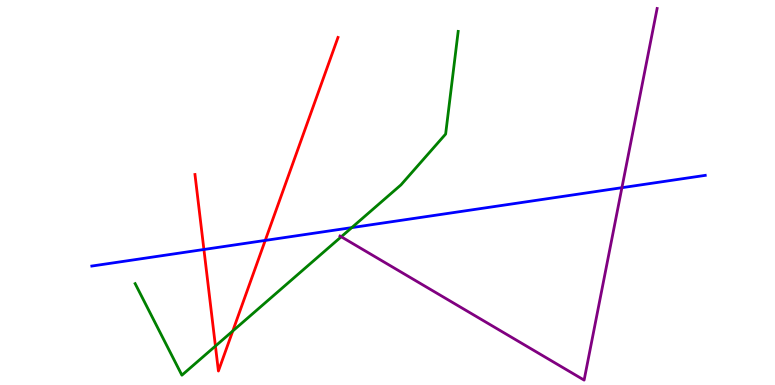[{'lines': ['blue', 'red'], 'intersections': [{'x': 2.63, 'y': 3.52}, {'x': 3.42, 'y': 3.76}]}, {'lines': ['green', 'red'], 'intersections': [{'x': 2.78, 'y': 1.01}, {'x': 3.0, 'y': 1.4}]}, {'lines': ['purple', 'red'], 'intersections': []}, {'lines': ['blue', 'green'], 'intersections': [{'x': 4.54, 'y': 4.09}]}, {'lines': ['blue', 'purple'], 'intersections': [{'x': 8.02, 'y': 5.13}]}, {'lines': ['green', 'purple'], 'intersections': [{'x': 4.4, 'y': 3.85}]}]